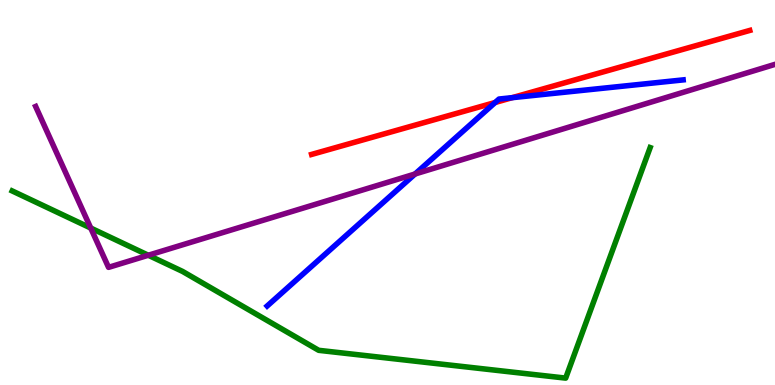[{'lines': ['blue', 'red'], 'intersections': [{'x': 6.39, 'y': 7.34}, {'x': 6.61, 'y': 7.46}]}, {'lines': ['green', 'red'], 'intersections': []}, {'lines': ['purple', 'red'], 'intersections': []}, {'lines': ['blue', 'green'], 'intersections': []}, {'lines': ['blue', 'purple'], 'intersections': [{'x': 5.36, 'y': 5.48}]}, {'lines': ['green', 'purple'], 'intersections': [{'x': 1.17, 'y': 4.08}, {'x': 1.91, 'y': 3.37}]}]